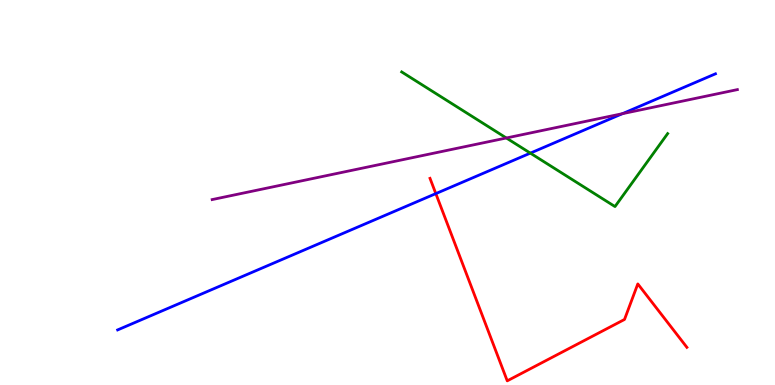[{'lines': ['blue', 'red'], 'intersections': [{'x': 5.62, 'y': 4.97}]}, {'lines': ['green', 'red'], 'intersections': []}, {'lines': ['purple', 'red'], 'intersections': []}, {'lines': ['blue', 'green'], 'intersections': [{'x': 6.84, 'y': 6.02}]}, {'lines': ['blue', 'purple'], 'intersections': [{'x': 8.03, 'y': 7.05}]}, {'lines': ['green', 'purple'], 'intersections': [{'x': 6.53, 'y': 6.42}]}]